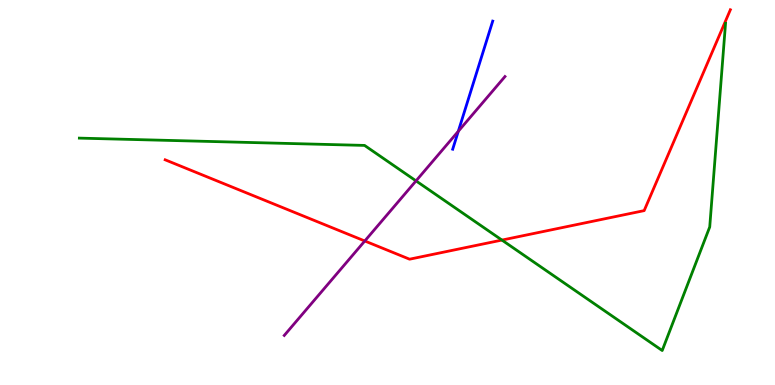[{'lines': ['blue', 'red'], 'intersections': []}, {'lines': ['green', 'red'], 'intersections': [{'x': 6.48, 'y': 3.76}]}, {'lines': ['purple', 'red'], 'intersections': [{'x': 4.71, 'y': 3.74}]}, {'lines': ['blue', 'green'], 'intersections': []}, {'lines': ['blue', 'purple'], 'intersections': [{'x': 5.91, 'y': 6.59}]}, {'lines': ['green', 'purple'], 'intersections': [{'x': 5.37, 'y': 5.3}]}]